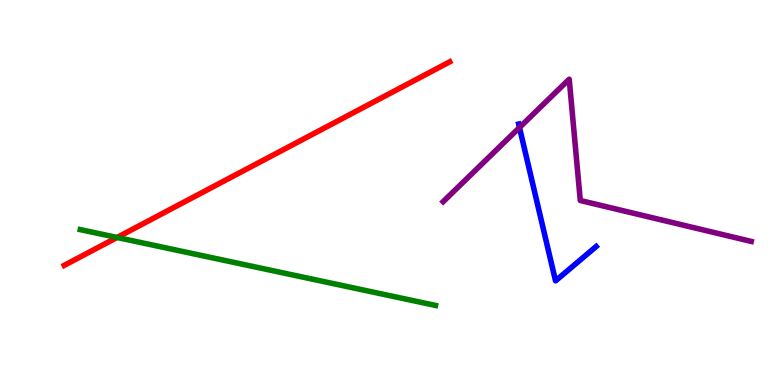[{'lines': ['blue', 'red'], 'intersections': []}, {'lines': ['green', 'red'], 'intersections': [{'x': 1.51, 'y': 3.83}]}, {'lines': ['purple', 'red'], 'intersections': []}, {'lines': ['blue', 'green'], 'intersections': []}, {'lines': ['blue', 'purple'], 'intersections': [{'x': 6.7, 'y': 6.69}]}, {'lines': ['green', 'purple'], 'intersections': []}]